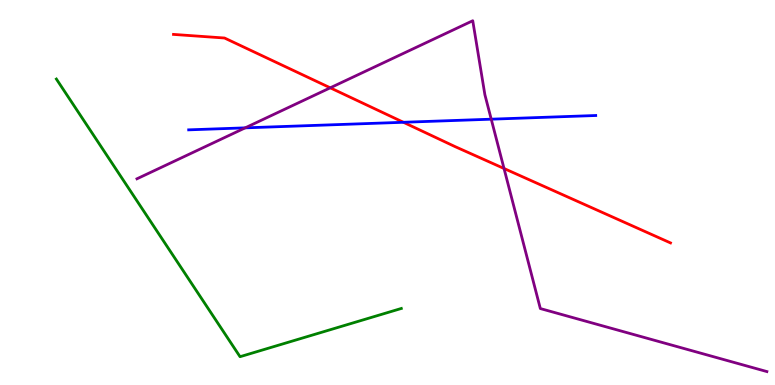[{'lines': ['blue', 'red'], 'intersections': [{'x': 5.21, 'y': 6.82}]}, {'lines': ['green', 'red'], 'intersections': []}, {'lines': ['purple', 'red'], 'intersections': [{'x': 4.26, 'y': 7.72}, {'x': 6.5, 'y': 5.62}]}, {'lines': ['blue', 'green'], 'intersections': []}, {'lines': ['blue', 'purple'], 'intersections': [{'x': 3.16, 'y': 6.68}, {'x': 6.34, 'y': 6.9}]}, {'lines': ['green', 'purple'], 'intersections': []}]